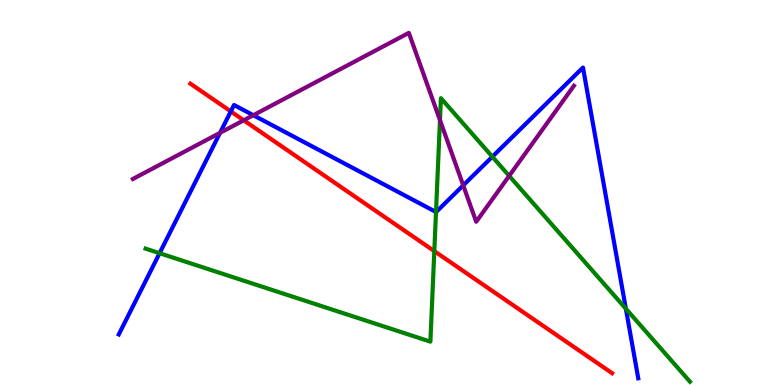[{'lines': ['blue', 'red'], 'intersections': [{'x': 2.98, 'y': 7.11}]}, {'lines': ['green', 'red'], 'intersections': [{'x': 5.6, 'y': 3.48}]}, {'lines': ['purple', 'red'], 'intersections': [{'x': 3.14, 'y': 6.88}]}, {'lines': ['blue', 'green'], 'intersections': [{'x': 2.06, 'y': 3.42}, {'x': 5.63, 'y': 4.49}, {'x': 6.35, 'y': 5.93}, {'x': 8.08, 'y': 1.98}]}, {'lines': ['blue', 'purple'], 'intersections': [{'x': 2.84, 'y': 6.55}, {'x': 3.27, 'y': 7.01}, {'x': 5.98, 'y': 5.19}]}, {'lines': ['green', 'purple'], 'intersections': [{'x': 5.68, 'y': 6.88}, {'x': 6.57, 'y': 5.43}]}]